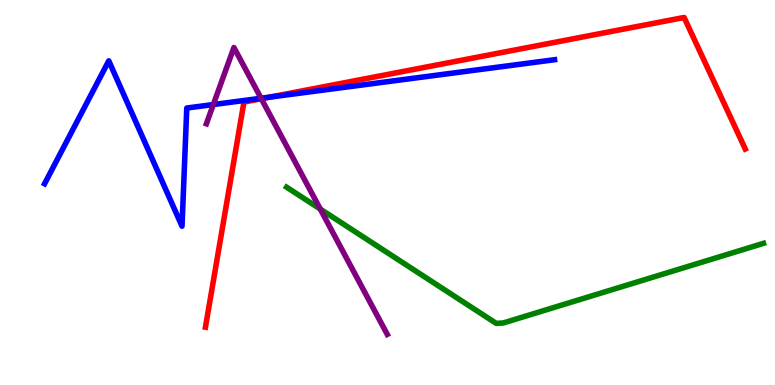[{'lines': ['blue', 'red'], 'intersections': [{'x': 3.48, 'y': 7.48}]}, {'lines': ['green', 'red'], 'intersections': []}, {'lines': ['purple', 'red'], 'intersections': [{'x': 3.37, 'y': 7.44}]}, {'lines': ['blue', 'green'], 'intersections': []}, {'lines': ['blue', 'purple'], 'intersections': [{'x': 2.75, 'y': 7.28}, {'x': 3.37, 'y': 7.45}]}, {'lines': ['green', 'purple'], 'intersections': [{'x': 4.13, 'y': 4.57}]}]